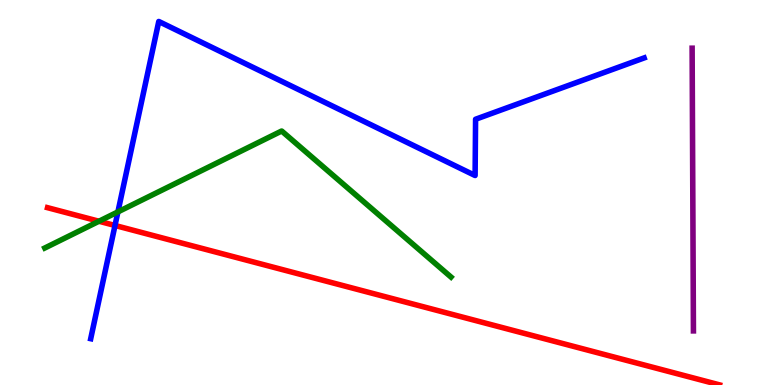[{'lines': ['blue', 'red'], 'intersections': [{'x': 1.48, 'y': 4.14}]}, {'lines': ['green', 'red'], 'intersections': [{'x': 1.28, 'y': 4.25}]}, {'lines': ['purple', 'red'], 'intersections': []}, {'lines': ['blue', 'green'], 'intersections': [{'x': 1.52, 'y': 4.5}]}, {'lines': ['blue', 'purple'], 'intersections': []}, {'lines': ['green', 'purple'], 'intersections': []}]